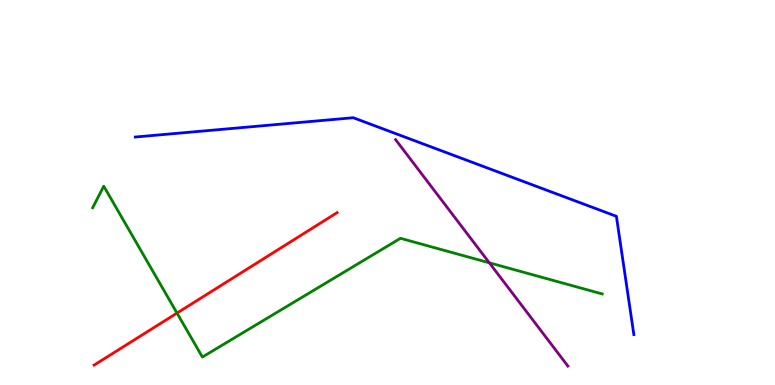[{'lines': ['blue', 'red'], 'intersections': []}, {'lines': ['green', 'red'], 'intersections': [{'x': 2.28, 'y': 1.87}]}, {'lines': ['purple', 'red'], 'intersections': []}, {'lines': ['blue', 'green'], 'intersections': []}, {'lines': ['blue', 'purple'], 'intersections': []}, {'lines': ['green', 'purple'], 'intersections': [{'x': 6.31, 'y': 3.17}]}]